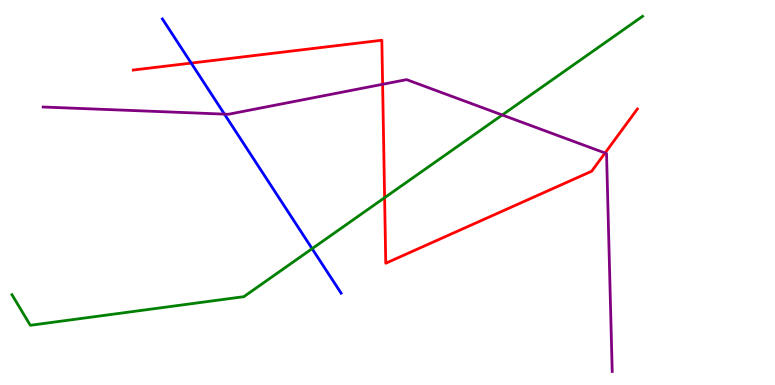[{'lines': ['blue', 'red'], 'intersections': [{'x': 2.47, 'y': 8.36}]}, {'lines': ['green', 'red'], 'intersections': [{'x': 4.96, 'y': 4.87}]}, {'lines': ['purple', 'red'], 'intersections': [{'x': 4.94, 'y': 7.81}, {'x': 7.81, 'y': 6.03}]}, {'lines': ['blue', 'green'], 'intersections': [{'x': 4.03, 'y': 3.54}]}, {'lines': ['blue', 'purple'], 'intersections': [{'x': 2.9, 'y': 7.04}]}, {'lines': ['green', 'purple'], 'intersections': [{'x': 6.48, 'y': 7.01}]}]